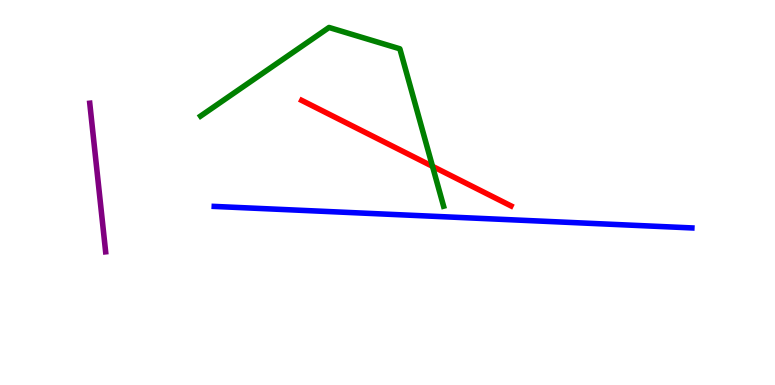[{'lines': ['blue', 'red'], 'intersections': []}, {'lines': ['green', 'red'], 'intersections': [{'x': 5.58, 'y': 5.68}]}, {'lines': ['purple', 'red'], 'intersections': []}, {'lines': ['blue', 'green'], 'intersections': []}, {'lines': ['blue', 'purple'], 'intersections': []}, {'lines': ['green', 'purple'], 'intersections': []}]